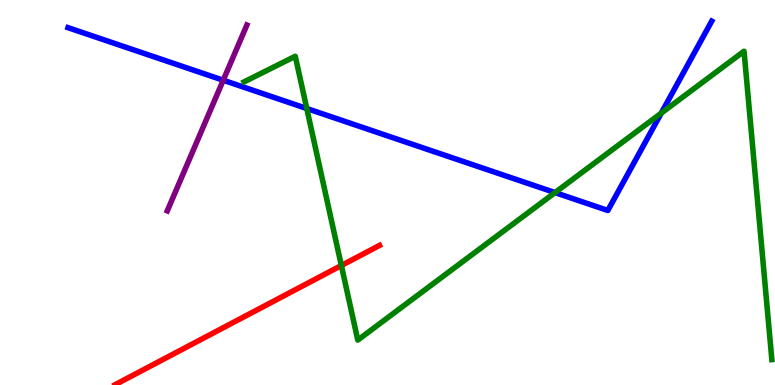[{'lines': ['blue', 'red'], 'intersections': []}, {'lines': ['green', 'red'], 'intersections': [{'x': 4.4, 'y': 3.1}]}, {'lines': ['purple', 'red'], 'intersections': []}, {'lines': ['blue', 'green'], 'intersections': [{'x': 3.96, 'y': 7.18}, {'x': 7.16, 'y': 5.0}, {'x': 8.53, 'y': 7.06}]}, {'lines': ['blue', 'purple'], 'intersections': [{'x': 2.88, 'y': 7.92}]}, {'lines': ['green', 'purple'], 'intersections': []}]